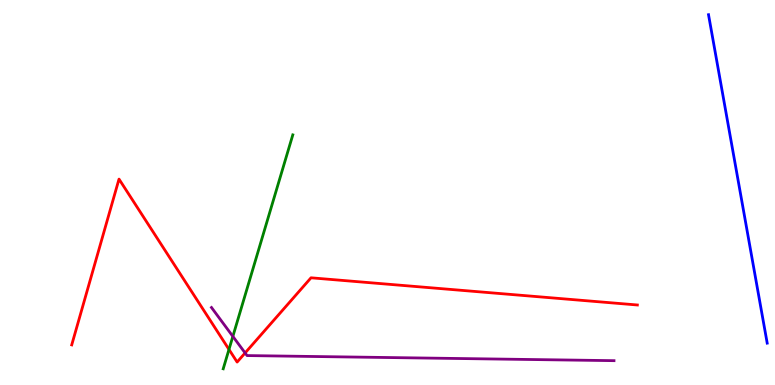[{'lines': ['blue', 'red'], 'intersections': []}, {'lines': ['green', 'red'], 'intersections': [{'x': 2.95, 'y': 0.924}]}, {'lines': ['purple', 'red'], 'intersections': [{'x': 3.16, 'y': 0.832}]}, {'lines': ['blue', 'green'], 'intersections': []}, {'lines': ['blue', 'purple'], 'intersections': []}, {'lines': ['green', 'purple'], 'intersections': [{'x': 3.0, 'y': 1.26}]}]